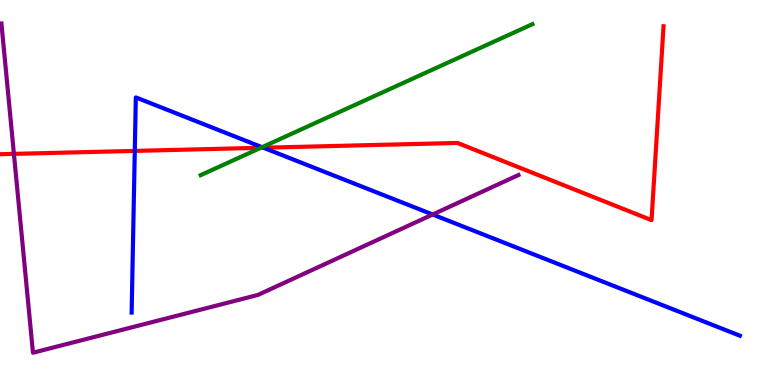[{'lines': ['blue', 'red'], 'intersections': [{'x': 1.74, 'y': 6.08}, {'x': 3.4, 'y': 6.16}]}, {'lines': ['green', 'red'], 'intersections': [{'x': 3.37, 'y': 6.16}]}, {'lines': ['purple', 'red'], 'intersections': [{'x': 0.18, 'y': 6.0}]}, {'lines': ['blue', 'green'], 'intersections': [{'x': 3.38, 'y': 6.18}]}, {'lines': ['blue', 'purple'], 'intersections': [{'x': 5.58, 'y': 4.43}]}, {'lines': ['green', 'purple'], 'intersections': []}]